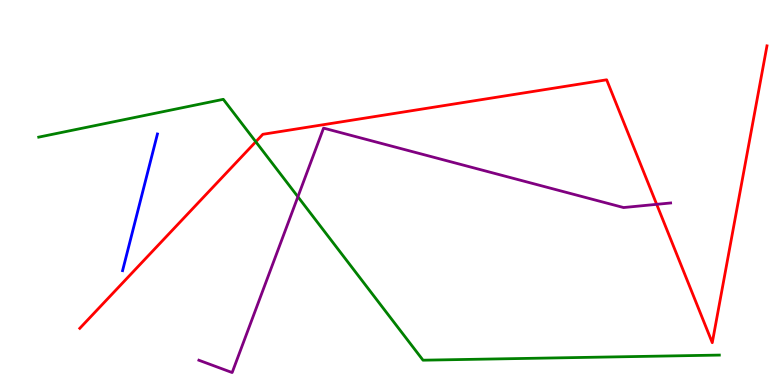[{'lines': ['blue', 'red'], 'intersections': []}, {'lines': ['green', 'red'], 'intersections': [{'x': 3.3, 'y': 6.32}]}, {'lines': ['purple', 'red'], 'intersections': [{'x': 8.47, 'y': 4.69}]}, {'lines': ['blue', 'green'], 'intersections': []}, {'lines': ['blue', 'purple'], 'intersections': []}, {'lines': ['green', 'purple'], 'intersections': [{'x': 3.84, 'y': 4.89}]}]